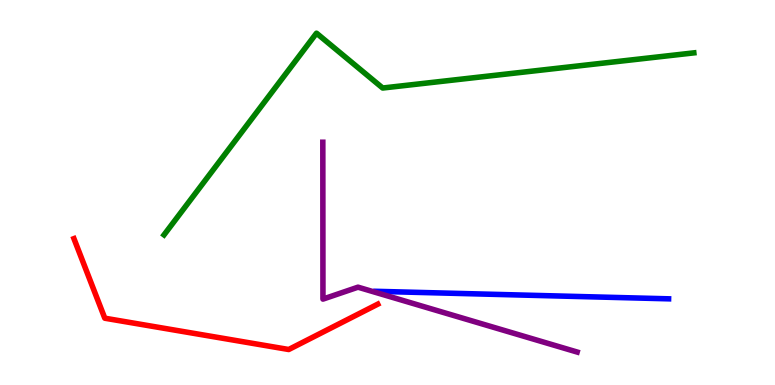[{'lines': ['blue', 'red'], 'intersections': []}, {'lines': ['green', 'red'], 'intersections': []}, {'lines': ['purple', 'red'], 'intersections': []}, {'lines': ['blue', 'green'], 'intersections': []}, {'lines': ['blue', 'purple'], 'intersections': []}, {'lines': ['green', 'purple'], 'intersections': []}]